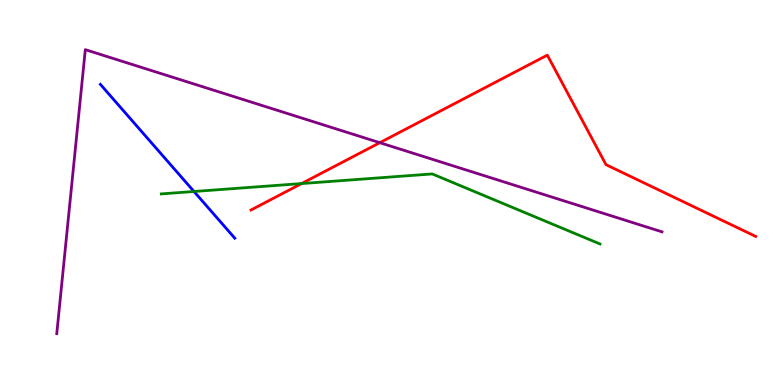[{'lines': ['blue', 'red'], 'intersections': []}, {'lines': ['green', 'red'], 'intersections': [{'x': 3.89, 'y': 5.23}]}, {'lines': ['purple', 'red'], 'intersections': [{'x': 4.9, 'y': 6.29}]}, {'lines': ['blue', 'green'], 'intersections': [{'x': 2.5, 'y': 5.03}]}, {'lines': ['blue', 'purple'], 'intersections': []}, {'lines': ['green', 'purple'], 'intersections': []}]